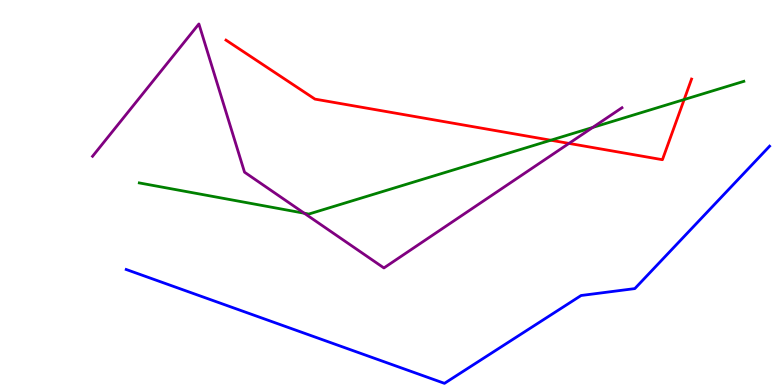[{'lines': ['blue', 'red'], 'intersections': []}, {'lines': ['green', 'red'], 'intersections': [{'x': 7.11, 'y': 6.36}, {'x': 8.83, 'y': 7.41}]}, {'lines': ['purple', 'red'], 'intersections': [{'x': 7.34, 'y': 6.28}]}, {'lines': ['blue', 'green'], 'intersections': []}, {'lines': ['blue', 'purple'], 'intersections': []}, {'lines': ['green', 'purple'], 'intersections': [{'x': 3.93, 'y': 4.46}, {'x': 7.65, 'y': 6.69}]}]